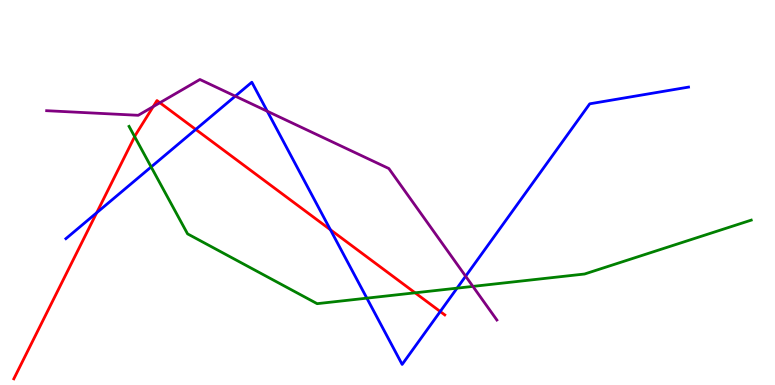[{'lines': ['blue', 'red'], 'intersections': [{'x': 1.25, 'y': 4.47}, {'x': 2.53, 'y': 6.64}, {'x': 4.26, 'y': 4.03}, {'x': 5.68, 'y': 1.91}]}, {'lines': ['green', 'red'], 'intersections': [{'x': 1.74, 'y': 6.45}, {'x': 5.36, 'y': 2.39}]}, {'lines': ['purple', 'red'], 'intersections': [{'x': 1.98, 'y': 7.23}, {'x': 2.06, 'y': 7.33}]}, {'lines': ['blue', 'green'], 'intersections': [{'x': 1.95, 'y': 5.66}, {'x': 4.73, 'y': 2.26}, {'x': 5.9, 'y': 2.52}]}, {'lines': ['blue', 'purple'], 'intersections': [{'x': 3.04, 'y': 7.5}, {'x': 3.45, 'y': 7.11}, {'x': 6.01, 'y': 2.83}]}, {'lines': ['green', 'purple'], 'intersections': [{'x': 6.1, 'y': 2.56}]}]